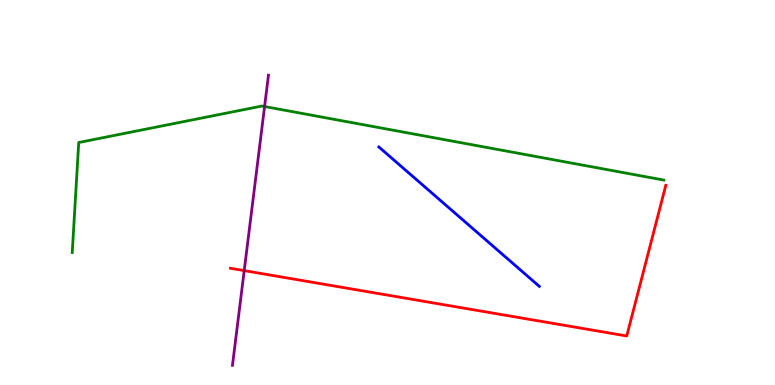[{'lines': ['blue', 'red'], 'intersections': []}, {'lines': ['green', 'red'], 'intersections': []}, {'lines': ['purple', 'red'], 'intersections': [{'x': 3.15, 'y': 2.97}]}, {'lines': ['blue', 'green'], 'intersections': []}, {'lines': ['blue', 'purple'], 'intersections': []}, {'lines': ['green', 'purple'], 'intersections': [{'x': 3.41, 'y': 7.23}]}]